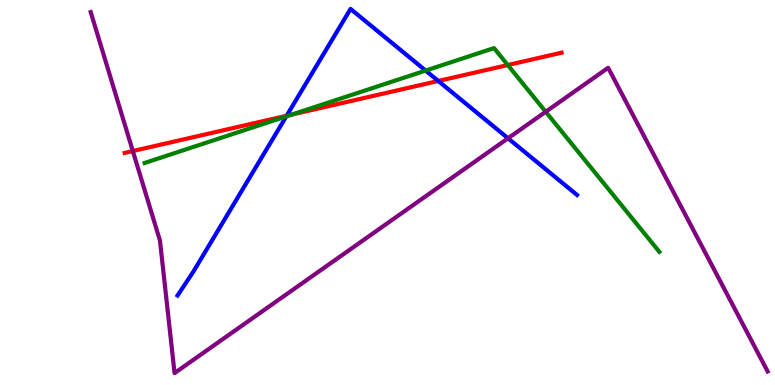[{'lines': ['blue', 'red'], 'intersections': [{'x': 3.7, 'y': 6.99}, {'x': 5.66, 'y': 7.9}]}, {'lines': ['green', 'red'], 'intersections': [{'x': 3.77, 'y': 7.02}, {'x': 6.55, 'y': 8.31}]}, {'lines': ['purple', 'red'], 'intersections': [{'x': 1.71, 'y': 6.08}]}, {'lines': ['blue', 'green'], 'intersections': [{'x': 3.69, 'y': 6.98}, {'x': 5.49, 'y': 8.17}]}, {'lines': ['blue', 'purple'], 'intersections': [{'x': 6.56, 'y': 6.41}]}, {'lines': ['green', 'purple'], 'intersections': [{'x': 7.04, 'y': 7.1}]}]